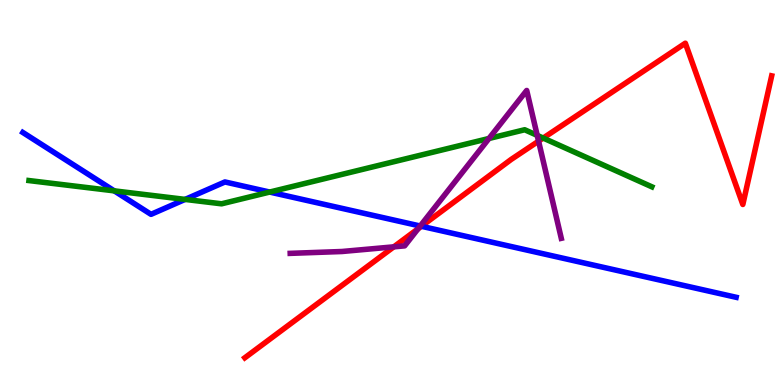[{'lines': ['blue', 'red'], 'intersections': [{'x': 5.44, 'y': 4.12}]}, {'lines': ['green', 'red'], 'intersections': [{'x': 7.01, 'y': 6.41}]}, {'lines': ['purple', 'red'], 'intersections': [{'x': 5.08, 'y': 3.59}, {'x': 5.39, 'y': 4.06}, {'x': 6.95, 'y': 6.33}]}, {'lines': ['blue', 'green'], 'intersections': [{'x': 1.47, 'y': 5.04}, {'x': 2.39, 'y': 4.82}, {'x': 3.48, 'y': 5.01}]}, {'lines': ['blue', 'purple'], 'intersections': [{'x': 5.42, 'y': 4.13}]}, {'lines': ['green', 'purple'], 'intersections': [{'x': 6.31, 'y': 6.4}, {'x': 6.93, 'y': 6.48}]}]